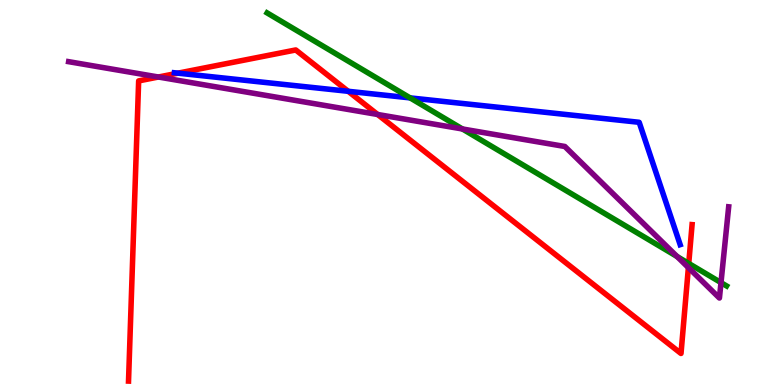[{'lines': ['blue', 'red'], 'intersections': [{'x': 2.3, 'y': 8.1}, {'x': 4.49, 'y': 7.63}]}, {'lines': ['green', 'red'], 'intersections': [{'x': 8.89, 'y': 3.16}]}, {'lines': ['purple', 'red'], 'intersections': [{'x': 2.04, 'y': 8.0}, {'x': 4.87, 'y': 7.03}, {'x': 8.88, 'y': 3.05}]}, {'lines': ['blue', 'green'], 'intersections': [{'x': 5.29, 'y': 7.46}]}, {'lines': ['blue', 'purple'], 'intersections': []}, {'lines': ['green', 'purple'], 'intersections': [{'x': 5.97, 'y': 6.65}, {'x': 8.74, 'y': 3.34}, {'x': 9.3, 'y': 2.66}]}]